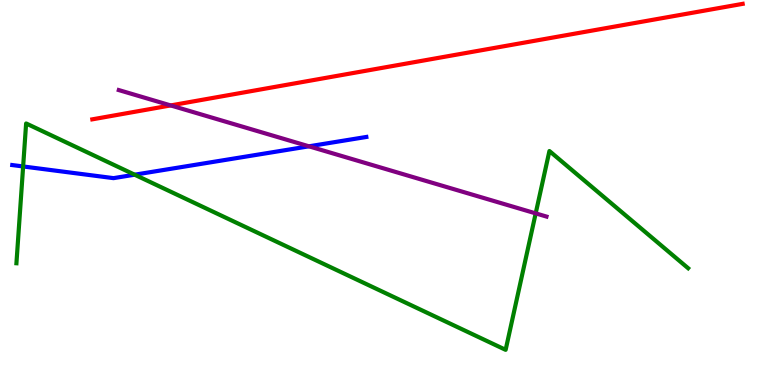[{'lines': ['blue', 'red'], 'intersections': []}, {'lines': ['green', 'red'], 'intersections': []}, {'lines': ['purple', 'red'], 'intersections': [{'x': 2.2, 'y': 7.26}]}, {'lines': ['blue', 'green'], 'intersections': [{'x': 0.299, 'y': 5.68}, {'x': 1.74, 'y': 5.46}]}, {'lines': ['blue', 'purple'], 'intersections': [{'x': 3.99, 'y': 6.2}]}, {'lines': ['green', 'purple'], 'intersections': [{'x': 6.91, 'y': 4.46}]}]